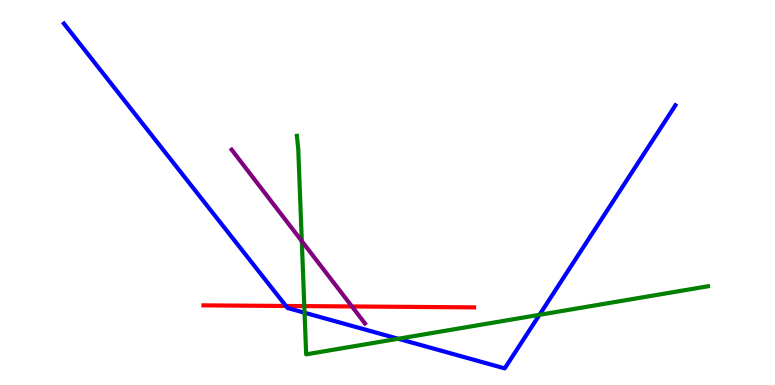[{'lines': ['blue', 'red'], 'intersections': [{'x': 3.69, 'y': 2.05}]}, {'lines': ['green', 'red'], 'intersections': [{'x': 3.93, 'y': 2.05}]}, {'lines': ['purple', 'red'], 'intersections': [{'x': 4.54, 'y': 2.04}]}, {'lines': ['blue', 'green'], 'intersections': [{'x': 3.93, 'y': 1.88}, {'x': 5.14, 'y': 1.2}, {'x': 6.96, 'y': 1.82}]}, {'lines': ['blue', 'purple'], 'intersections': []}, {'lines': ['green', 'purple'], 'intersections': [{'x': 3.89, 'y': 3.74}]}]